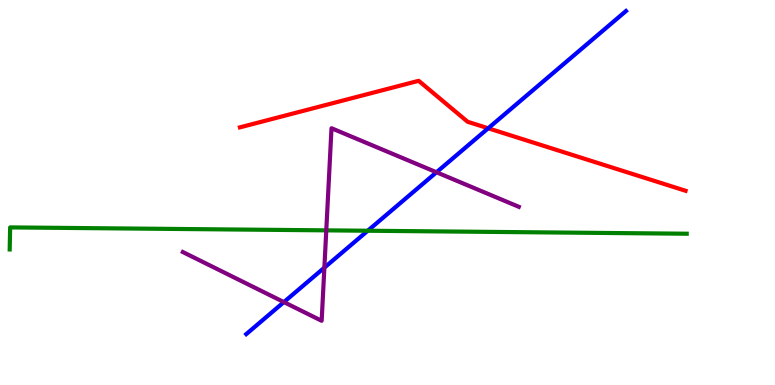[{'lines': ['blue', 'red'], 'intersections': [{'x': 6.3, 'y': 6.67}]}, {'lines': ['green', 'red'], 'intersections': []}, {'lines': ['purple', 'red'], 'intersections': []}, {'lines': ['blue', 'green'], 'intersections': [{'x': 4.75, 'y': 4.01}]}, {'lines': ['blue', 'purple'], 'intersections': [{'x': 3.66, 'y': 2.15}, {'x': 4.19, 'y': 3.05}, {'x': 5.63, 'y': 5.53}]}, {'lines': ['green', 'purple'], 'intersections': [{'x': 4.21, 'y': 4.02}]}]